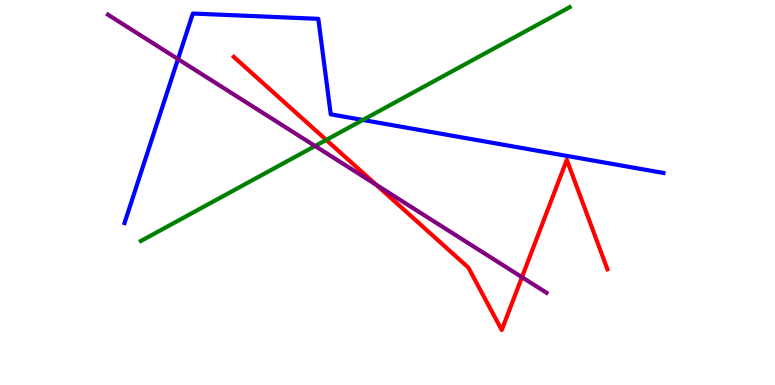[{'lines': ['blue', 'red'], 'intersections': []}, {'lines': ['green', 'red'], 'intersections': [{'x': 4.21, 'y': 6.37}]}, {'lines': ['purple', 'red'], 'intersections': [{'x': 4.85, 'y': 5.2}, {'x': 6.73, 'y': 2.8}]}, {'lines': ['blue', 'green'], 'intersections': [{'x': 4.68, 'y': 6.88}]}, {'lines': ['blue', 'purple'], 'intersections': [{'x': 2.3, 'y': 8.47}]}, {'lines': ['green', 'purple'], 'intersections': [{'x': 4.07, 'y': 6.21}]}]